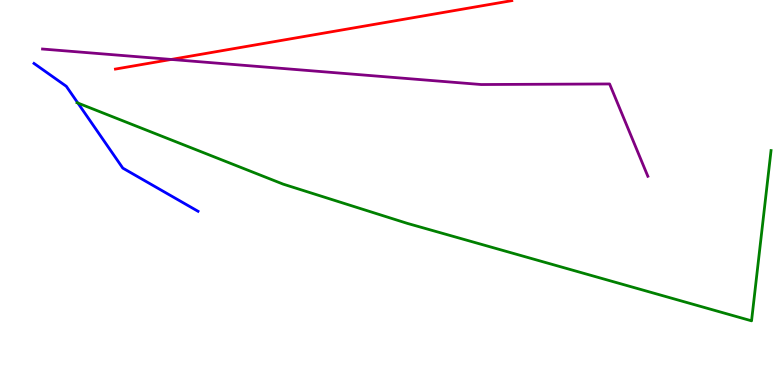[{'lines': ['blue', 'red'], 'intersections': []}, {'lines': ['green', 'red'], 'intersections': []}, {'lines': ['purple', 'red'], 'intersections': [{'x': 2.21, 'y': 8.46}]}, {'lines': ['blue', 'green'], 'intersections': [{'x': 1.0, 'y': 7.32}]}, {'lines': ['blue', 'purple'], 'intersections': []}, {'lines': ['green', 'purple'], 'intersections': []}]